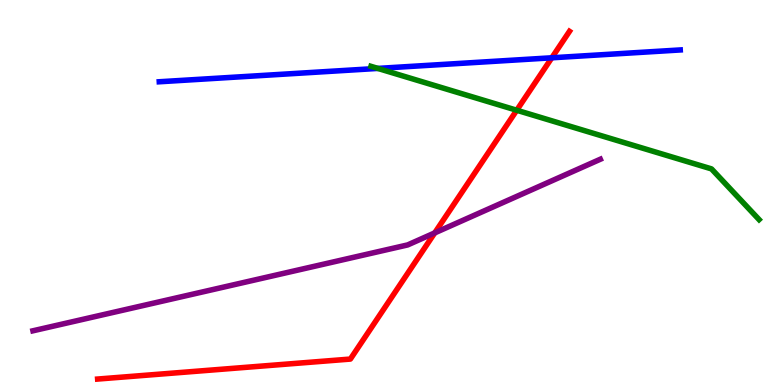[{'lines': ['blue', 'red'], 'intersections': [{'x': 7.12, 'y': 8.5}]}, {'lines': ['green', 'red'], 'intersections': [{'x': 6.67, 'y': 7.14}]}, {'lines': ['purple', 'red'], 'intersections': [{'x': 5.61, 'y': 3.95}]}, {'lines': ['blue', 'green'], 'intersections': [{'x': 4.88, 'y': 8.22}]}, {'lines': ['blue', 'purple'], 'intersections': []}, {'lines': ['green', 'purple'], 'intersections': []}]